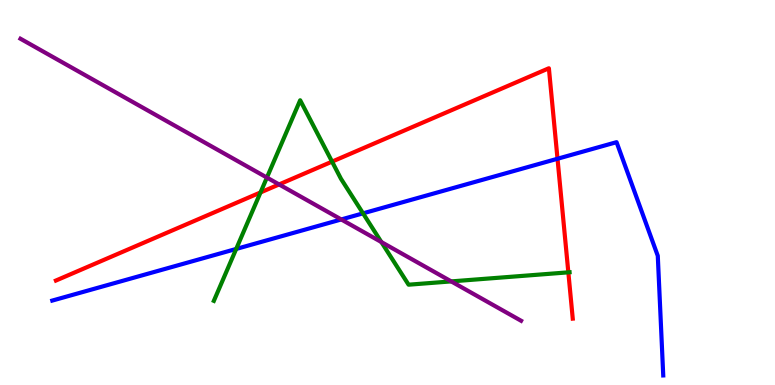[{'lines': ['blue', 'red'], 'intersections': [{'x': 7.19, 'y': 5.88}]}, {'lines': ['green', 'red'], 'intersections': [{'x': 3.36, 'y': 5.0}, {'x': 4.28, 'y': 5.8}, {'x': 7.33, 'y': 2.93}]}, {'lines': ['purple', 'red'], 'intersections': [{'x': 3.6, 'y': 5.21}]}, {'lines': ['blue', 'green'], 'intersections': [{'x': 3.05, 'y': 3.53}, {'x': 4.68, 'y': 4.46}]}, {'lines': ['blue', 'purple'], 'intersections': [{'x': 4.4, 'y': 4.3}]}, {'lines': ['green', 'purple'], 'intersections': [{'x': 3.44, 'y': 5.39}, {'x': 4.92, 'y': 3.71}, {'x': 5.82, 'y': 2.69}]}]